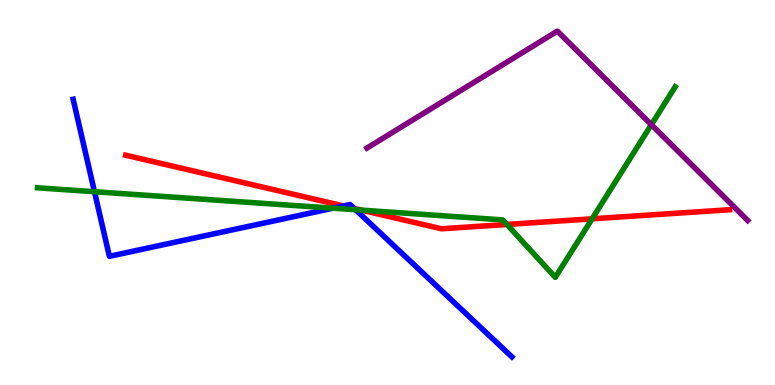[{'lines': ['blue', 'red'], 'intersections': [{'x': 4.43, 'y': 4.65}, {'x': 4.57, 'y': 4.59}]}, {'lines': ['green', 'red'], 'intersections': [{'x': 4.66, 'y': 4.54}, {'x': 6.54, 'y': 4.17}, {'x': 7.64, 'y': 4.32}]}, {'lines': ['purple', 'red'], 'intersections': []}, {'lines': ['blue', 'green'], 'intersections': [{'x': 1.22, 'y': 5.02}, {'x': 4.3, 'y': 4.59}, {'x': 4.59, 'y': 4.55}]}, {'lines': ['blue', 'purple'], 'intersections': []}, {'lines': ['green', 'purple'], 'intersections': [{'x': 8.4, 'y': 6.76}]}]